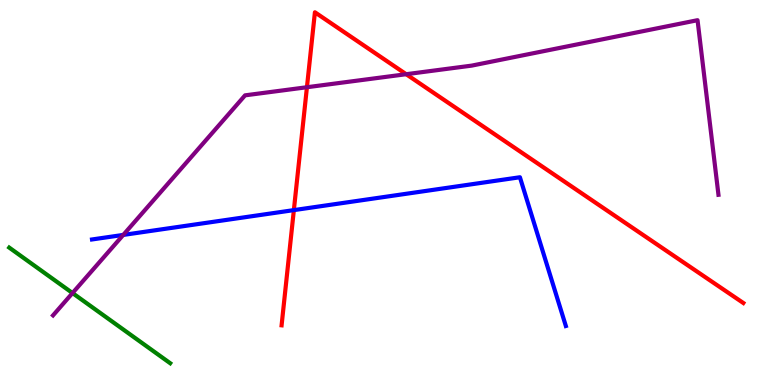[{'lines': ['blue', 'red'], 'intersections': [{'x': 3.79, 'y': 4.54}]}, {'lines': ['green', 'red'], 'intersections': []}, {'lines': ['purple', 'red'], 'intersections': [{'x': 3.96, 'y': 7.73}, {'x': 5.24, 'y': 8.07}]}, {'lines': ['blue', 'green'], 'intersections': []}, {'lines': ['blue', 'purple'], 'intersections': [{'x': 1.59, 'y': 3.9}]}, {'lines': ['green', 'purple'], 'intersections': [{'x': 0.936, 'y': 2.39}]}]